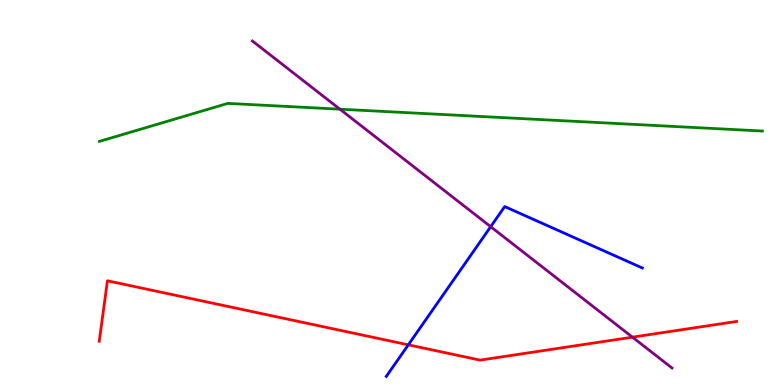[{'lines': ['blue', 'red'], 'intersections': [{'x': 5.27, 'y': 1.04}]}, {'lines': ['green', 'red'], 'intersections': []}, {'lines': ['purple', 'red'], 'intersections': [{'x': 8.16, 'y': 1.24}]}, {'lines': ['blue', 'green'], 'intersections': []}, {'lines': ['blue', 'purple'], 'intersections': [{'x': 6.33, 'y': 4.11}]}, {'lines': ['green', 'purple'], 'intersections': [{'x': 4.39, 'y': 7.16}]}]